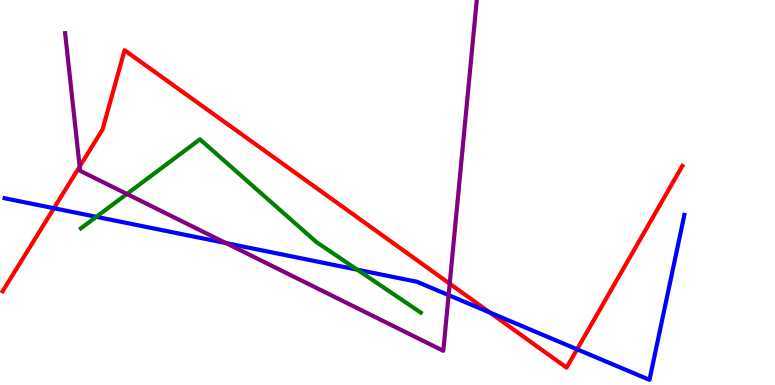[{'lines': ['blue', 'red'], 'intersections': [{'x': 0.696, 'y': 4.59}, {'x': 6.32, 'y': 1.88}, {'x': 7.45, 'y': 0.927}]}, {'lines': ['green', 'red'], 'intersections': []}, {'lines': ['purple', 'red'], 'intersections': [{'x': 1.03, 'y': 5.67}, {'x': 5.8, 'y': 2.63}]}, {'lines': ['blue', 'green'], 'intersections': [{'x': 1.24, 'y': 4.37}, {'x': 4.61, 'y': 3.0}]}, {'lines': ['blue', 'purple'], 'intersections': [{'x': 2.92, 'y': 3.69}, {'x': 5.79, 'y': 2.33}]}, {'lines': ['green', 'purple'], 'intersections': [{'x': 1.64, 'y': 4.96}]}]